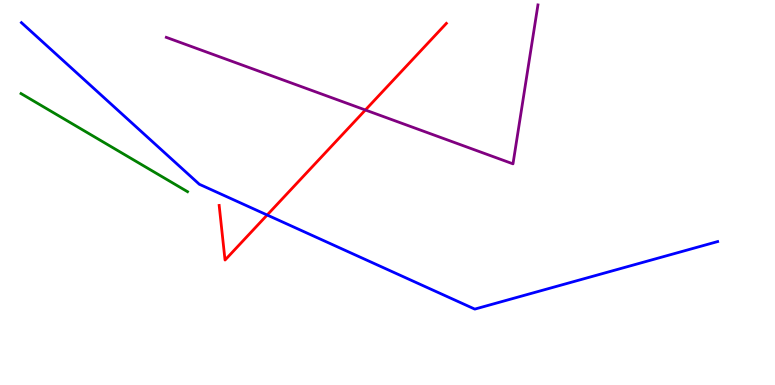[{'lines': ['blue', 'red'], 'intersections': [{'x': 3.45, 'y': 4.42}]}, {'lines': ['green', 'red'], 'intersections': []}, {'lines': ['purple', 'red'], 'intersections': [{'x': 4.71, 'y': 7.14}]}, {'lines': ['blue', 'green'], 'intersections': []}, {'lines': ['blue', 'purple'], 'intersections': []}, {'lines': ['green', 'purple'], 'intersections': []}]